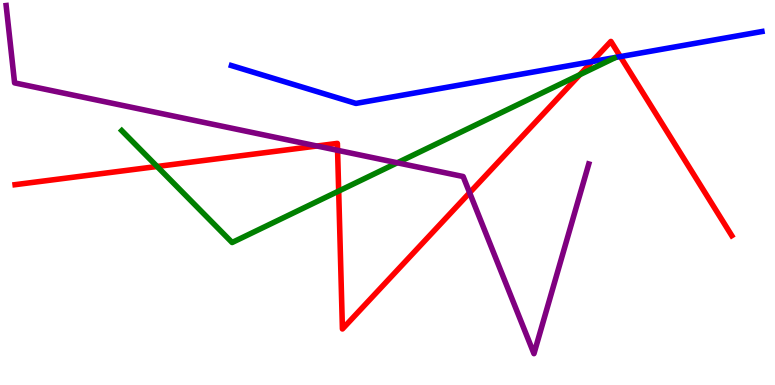[{'lines': ['blue', 'red'], 'intersections': [{'x': 7.64, 'y': 8.4}, {'x': 8.0, 'y': 8.53}]}, {'lines': ['green', 'red'], 'intersections': [{'x': 2.03, 'y': 5.68}, {'x': 4.37, 'y': 5.04}, {'x': 7.48, 'y': 8.06}]}, {'lines': ['purple', 'red'], 'intersections': [{'x': 4.09, 'y': 6.21}, {'x': 4.36, 'y': 6.1}, {'x': 6.06, 'y': 4.99}]}, {'lines': ['blue', 'green'], 'intersections': []}, {'lines': ['blue', 'purple'], 'intersections': []}, {'lines': ['green', 'purple'], 'intersections': [{'x': 5.13, 'y': 5.77}]}]